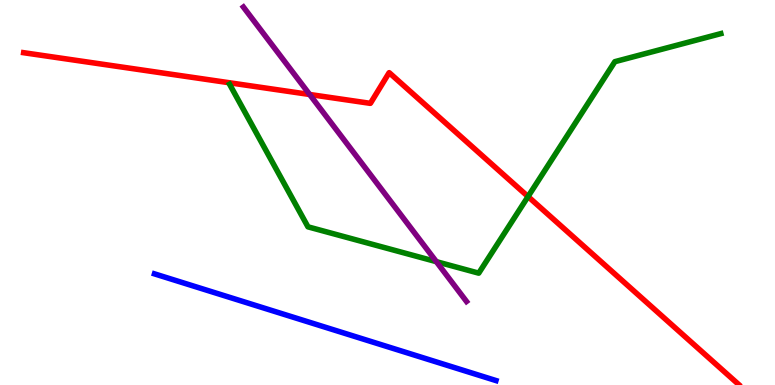[{'lines': ['blue', 'red'], 'intersections': []}, {'lines': ['green', 'red'], 'intersections': [{'x': 6.81, 'y': 4.89}]}, {'lines': ['purple', 'red'], 'intersections': [{'x': 4.0, 'y': 7.55}]}, {'lines': ['blue', 'green'], 'intersections': []}, {'lines': ['blue', 'purple'], 'intersections': []}, {'lines': ['green', 'purple'], 'intersections': [{'x': 5.63, 'y': 3.2}]}]